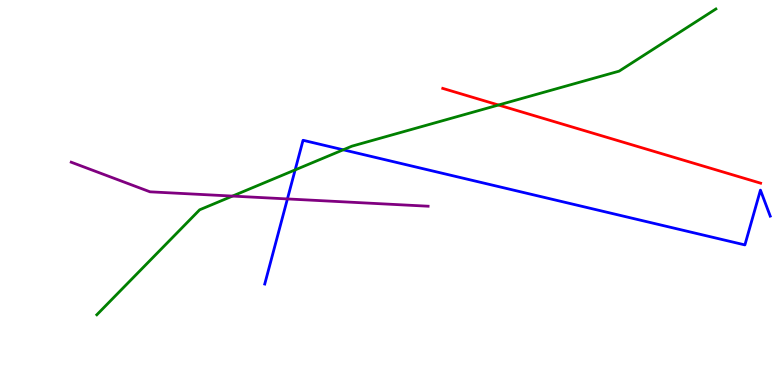[{'lines': ['blue', 'red'], 'intersections': []}, {'lines': ['green', 'red'], 'intersections': [{'x': 6.43, 'y': 7.27}]}, {'lines': ['purple', 'red'], 'intersections': []}, {'lines': ['blue', 'green'], 'intersections': [{'x': 3.81, 'y': 5.59}, {'x': 4.43, 'y': 6.11}]}, {'lines': ['blue', 'purple'], 'intersections': [{'x': 3.71, 'y': 4.83}]}, {'lines': ['green', 'purple'], 'intersections': [{'x': 3.0, 'y': 4.91}]}]